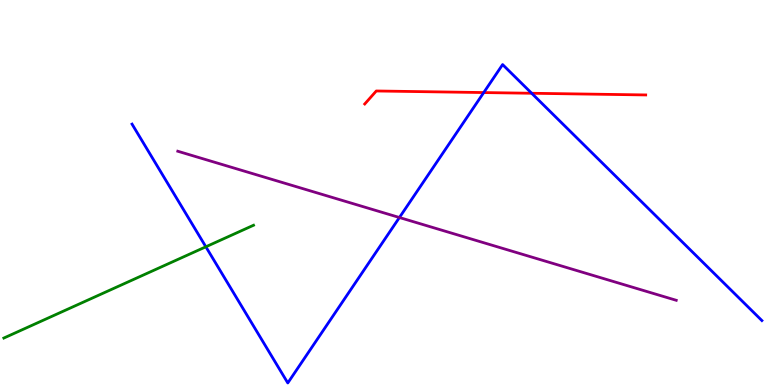[{'lines': ['blue', 'red'], 'intersections': [{'x': 6.24, 'y': 7.6}, {'x': 6.86, 'y': 7.58}]}, {'lines': ['green', 'red'], 'intersections': []}, {'lines': ['purple', 'red'], 'intersections': []}, {'lines': ['blue', 'green'], 'intersections': [{'x': 2.66, 'y': 3.59}]}, {'lines': ['blue', 'purple'], 'intersections': [{'x': 5.15, 'y': 4.35}]}, {'lines': ['green', 'purple'], 'intersections': []}]